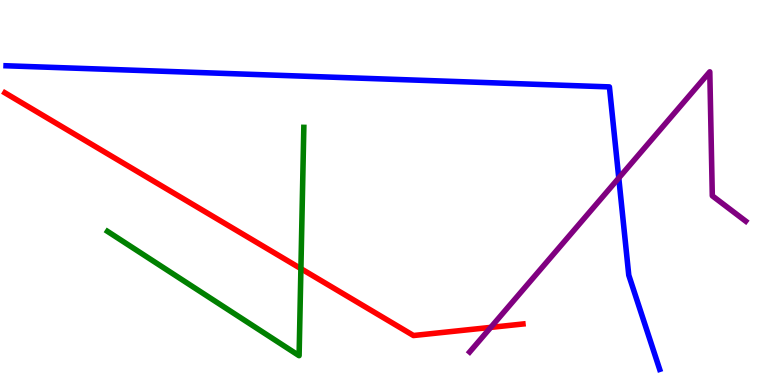[{'lines': ['blue', 'red'], 'intersections': []}, {'lines': ['green', 'red'], 'intersections': [{'x': 3.88, 'y': 3.02}]}, {'lines': ['purple', 'red'], 'intersections': [{'x': 6.33, 'y': 1.5}]}, {'lines': ['blue', 'green'], 'intersections': []}, {'lines': ['blue', 'purple'], 'intersections': [{'x': 7.98, 'y': 5.38}]}, {'lines': ['green', 'purple'], 'intersections': []}]